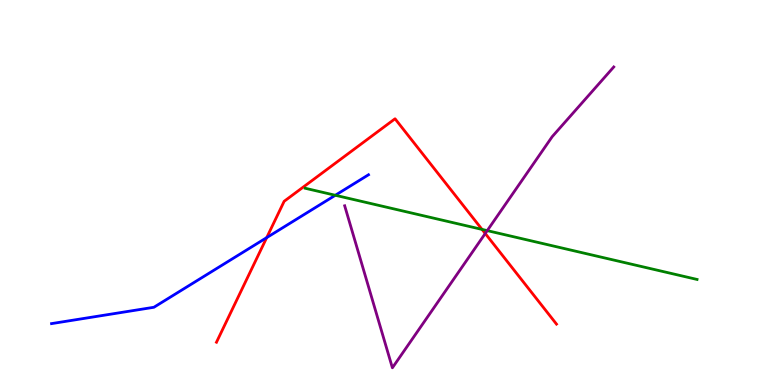[{'lines': ['blue', 'red'], 'intersections': [{'x': 3.44, 'y': 3.83}]}, {'lines': ['green', 'red'], 'intersections': [{'x': 6.22, 'y': 4.04}]}, {'lines': ['purple', 'red'], 'intersections': [{'x': 6.26, 'y': 3.94}]}, {'lines': ['blue', 'green'], 'intersections': [{'x': 4.33, 'y': 4.93}]}, {'lines': ['blue', 'purple'], 'intersections': []}, {'lines': ['green', 'purple'], 'intersections': [{'x': 6.29, 'y': 4.01}]}]